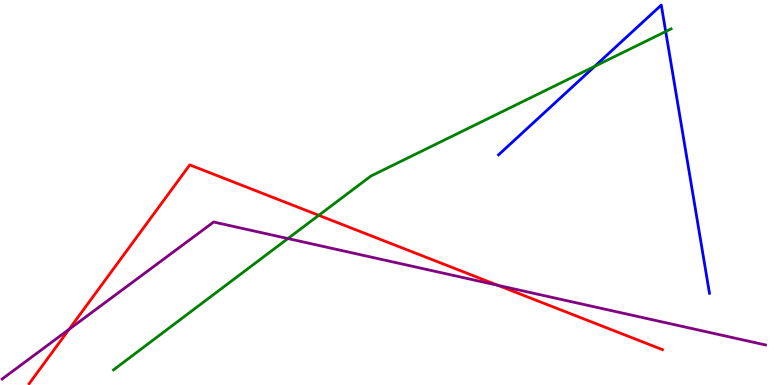[{'lines': ['blue', 'red'], 'intersections': []}, {'lines': ['green', 'red'], 'intersections': [{'x': 4.11, 'y': 4.41}]}, {'lines': ['purple', 'red'], 'intersections': [{'x': 0.891, 'y': 1.45}, {'x': 6.43, 'y': 2.59}]}, {'lines': ['blue', 'green'], 'intersections': [{'x': 7.67, 'y': 8.28}, {'x': 8.59, 'y': 9.18}]}, {'lines': ['blue', 'purple'], 'intersections': []}, {'lines': ['green', 'purple'], 'intersections': [{'x': 3.71, 'y': 3.8}]}]